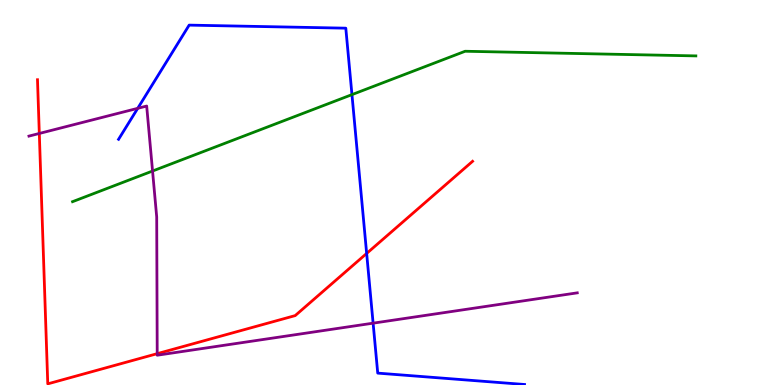[{'lines': ['blue', 'red'], 'intersections': [{'x': 4.73, 'y': 3.42}]}, {'lines': ['green', 'red'], 'intersections': []}, {'lines': ['purple', 'red'], 'intersections': [{'x': 0.507, 'y': 6.53}, {'x': 2.03, 'y': 0.814}]}, {'lines': ['blue', 'green'], 'intersections': [{'x': 4.54, 'y': 7.54}]}, {'lines': ['blue', 'purple'], 'intersections': [{'x': 1.78, 'y': 7.19}, {'x': 4.81, 'y': 1.61}]}, {'lines': ['green', 'purple'], 'intersections': [{'x': 1.97, 'y': 5.56}]}]